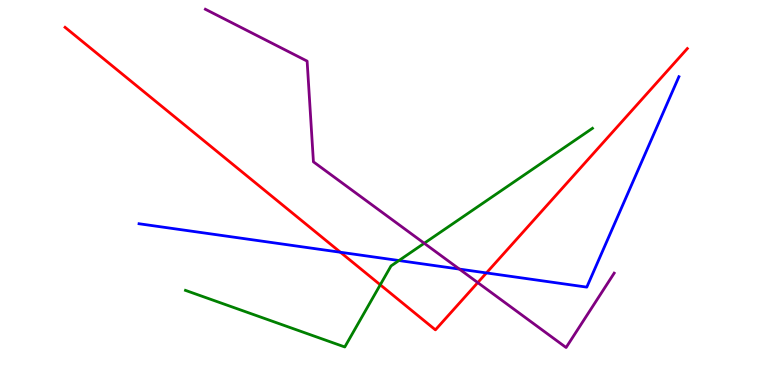[{'lines': ['blue', 'red'], 'intersections': [{'x': 4.39, 'y': 3.45}, {'x': 6.28, 'y': 2.91}]}, {'lines': ['green', 'red'], 'intersections': [{'x': 4.91, 'y': 2.6}]}, {'lines': ['purple', 'red'], 'intersections': [{'x': 6.16, 'y': 2.66}]}, {'lines': ['blue', 'green'], 'intersections': [{'x': 5.15, 'y': 3.23}]}, {'lines': ['blue', 'purple'], 'intersections': [{'x': 5.93, 'y': 3.01}]}, {'lines': ['green', 'purple'], 'intersections': [{'x': 5.47, 'y': 3.68}]}]